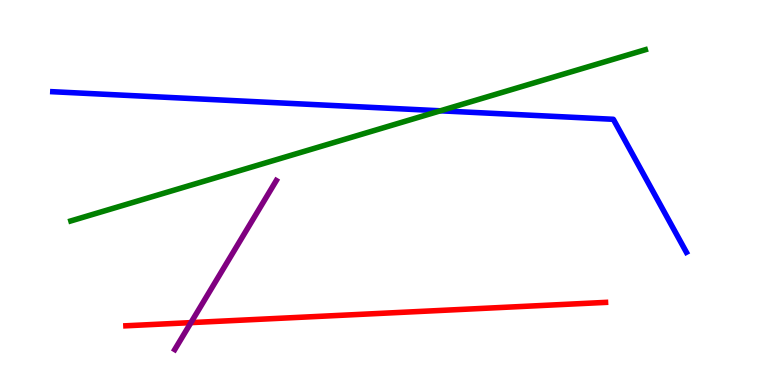[{'lines': ['blue', 'red'], 'intersections': []}, {'lines': ['green', 'red'], 'intersections': []}, {'lines': ['purple', 'red'], 'intersections': [{'x': 2.46, 'y': 1.62}]}, {'lines': ['blue', 'green'], 'intersections': [{'x': 5.68, 'y': 7.12}]}, {'lines': ['blue', 'purple'], 'intersections': []}, {'lines': ['green', 'purple'], 'intersections': []}]